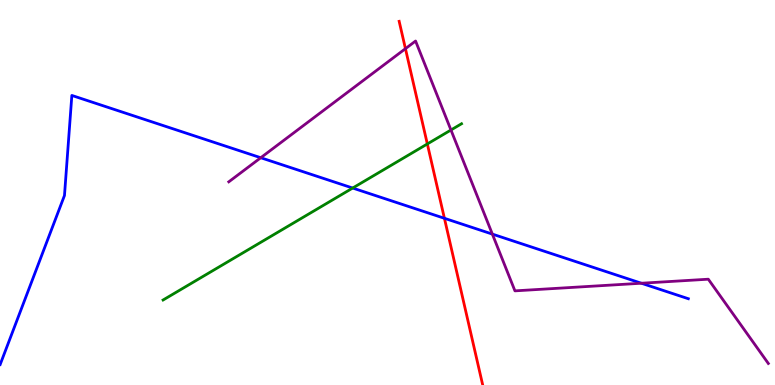[{'lines': ['blue', 'red'], 'intersections': [{'x': 5.73, 'y': 4.33}]}, {'lines': ['green', 'red'], 'intersections': [{'x': 5.51, 'y': 6.26}]}, {'lines': ['purple', 'red'], 'intersections': [{'x': 5.23, 'y': 8.74}]}, {'lines': ['blue', 'green'], 'intersections': [{'x': 4.55, 'y': 5.12}]}, {'lines': ['blue', 'purple'], 'intersections': [{'x': 3.36, 'y': 5.9}, {'x': 6.35, 'y': 3.92}, {'x': 8.28, 'y': 2.64}]}, {'lines': ['green', 'purple'], 'intersections': [{'x': 5.82, 'y': 6.62}]}]